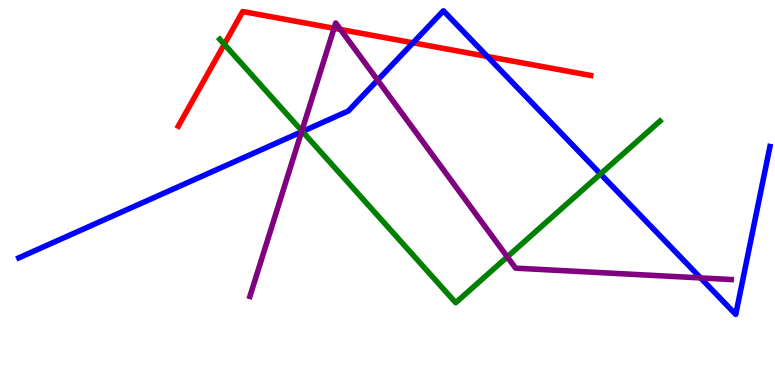[{'lines': ['blue', 'red'], 'intersections': [{'x': 5.33, 'y': 8.89}, {'x': 6.29, 'y': 8.53}]}, {'lines': ['green', 'red'], 'intersections': [{'x': 2.89, 'y': 8.85}]}, {'lines': ['purple', 'red'], 'intersections': [{'x': 4.31, 'y': 9.26}, {'x': 4.39, 'y': 9.23}]}, {'lines': ['blue', 'green'], 'intersections': [{'x': 3.9, 'y': 6.59}, {'x': 7.75, 'y': 5.48}]}, {'lines': ['blue', 'purple'], 'intersections': [{'x': 3.89, 'y': 6.58}, {'x': 4.87, 'y': 7.92}, {'x': 9.04, 'y': 2.78}]}, {'lines': ['green', 'purple'], 'intersections': [{'x': 3.89, 'y': 6.6}, {'x': 6.55, 'y': 3.33}]}]